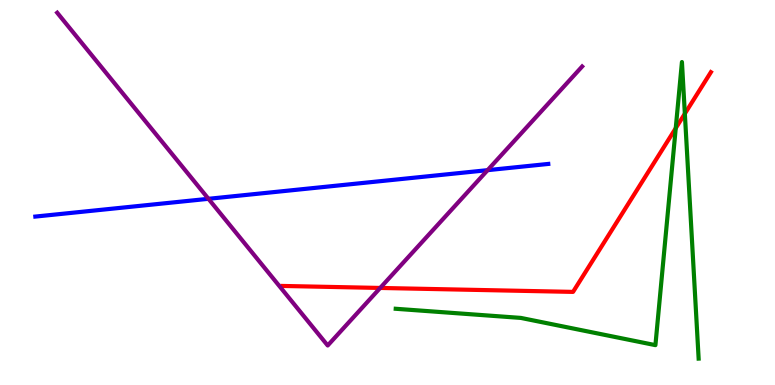[{'lines': ['blue', 'red'], 'intersections': []}, {'lines': ['green', 'red'], 'intersections': [{'x': 8.72, 'y': 6.67}, {'x': 8.84, 'y': 7.05}]}, {'lines': ['purple', 'red'], 'intersections': [{'x': 4.91, 'y': 2.52}]}, {'lines': ['blue', 'green'], 'intersections': []}, {'lines': ['blue', 'purple'], 'intersections': [{'x': 2.69, 'y': 4.84}, {'x': 6.29, 'y': 5.58}]}, {'lines': ['green', 'purple'], 'intersections': []}]